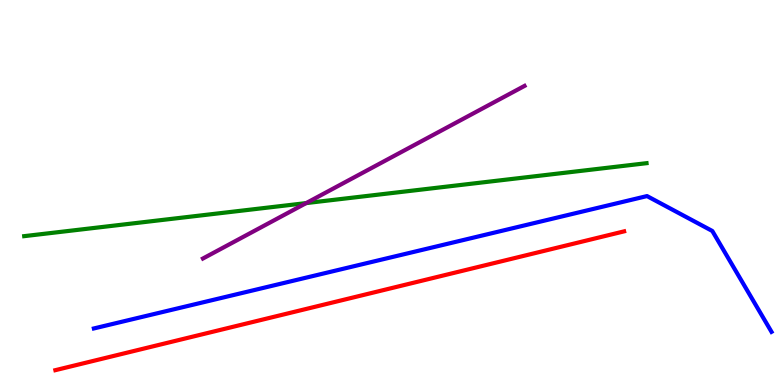[{'lines': ['blue', 'red'], 'intersections': []}, {'lines': ['green', 'red'], 'intersections': []}, {'lines': ['purple', 'red'], 'intersections': []}, {'lines': ['blue', 'green'], 'intersections': []}, {'lines': ['blue', 'purple'], 'intersections': []}, {'lines': ['green', 'purple'], 'intersections': [{'x': 3.95, 'y': 4.72}]}]